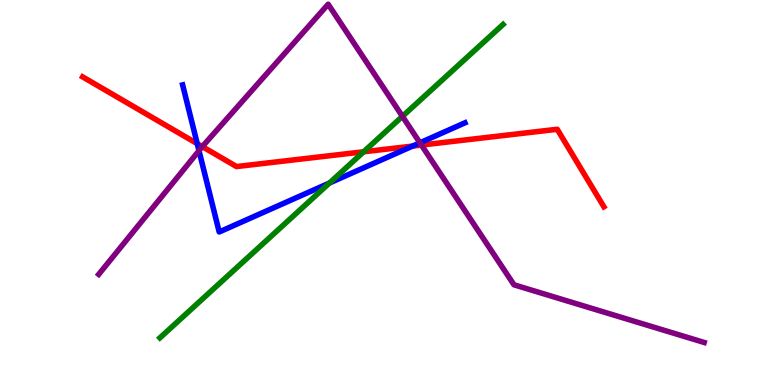[{'lines': ['blue', 'red'], 'intersections': [{'x': 2.54, 'y': 6.27}, {'x': 5.32, 'y': 6.21}]}, {'lines': ['green', 'red'], 'intersections': [{'x': 4.69, 'y': 6.06}]}, {'lines': ['purple', 'red'], 'intersections': [{'x': 2.61, 'y': 6.19}, {'x': 5.44, 'y': 6.23}]}, {'lines': ['blue', 'green'], 'intersections': [{'x': 4.25, 'y': 5.25}]}, {'lines': ['blue', 'purple'], 'intersections': [{'x': 2.57, 'y': 6.09}, {'x': 5.42, 'y': 6.29}]}, {'lines': ['green', 'purple'], 'intersections': [{'x': 5.19, 'y': 6.98}]}]